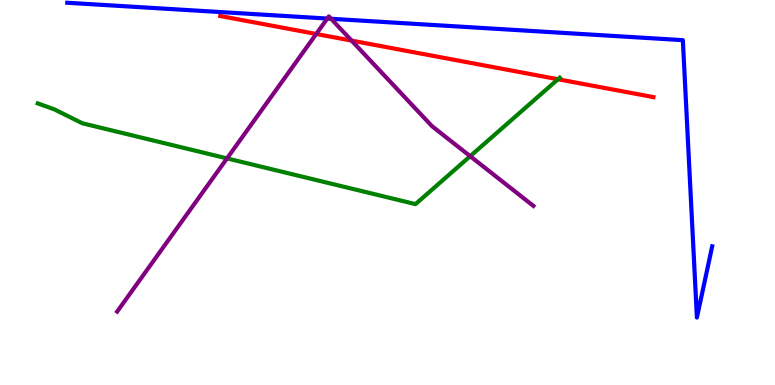[{'lines': ['blue', 'red'], 'intersections': []}, {'lines': ['green', 'red'], 'intersections': [{'x': 7.2, 'y': 7.94}]}, {'lines': ['purple', 'red'], 'intersections': [{'x': 4.08, 'y': 9.12}, {'x': 4.54, 'y': 8.95}]}, {'lines': ['blue', 'green'], 'intersections': []}, {'lines': ['blue', 'purple'], 'intersections': [{'x': 4.22, 'y': 9.52}, {'x': 4.27, 'y': 9.51}]}, {'lines': ['green', 'purple'], 'intersections': [{'x': 2.93, 'y': 5.89}, {'x': 6.07, 'y': 5.94}]}]